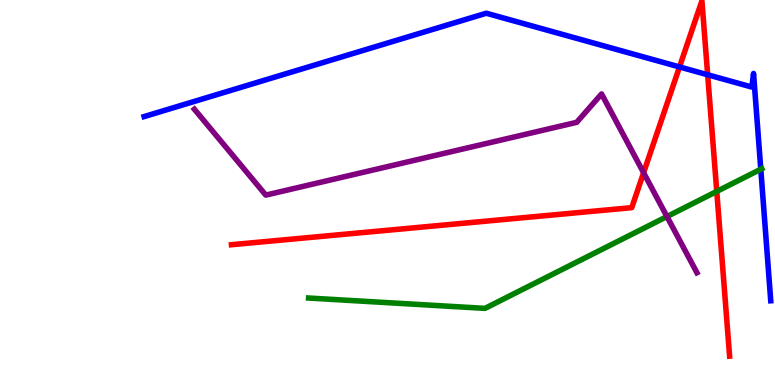[{'lines': ['blue', 'red'], 'intersections': [{'x': 8.77, 'y': 8.26}, {'x': 9.13, 'y': 8.06}]}, {'lines': ['green', 'red'], 'intersections': [{'x': 9.25, 'y': 5.03}]}, {'lines': ['purple', 'red'], 'intersections': [{'x': 8.3, 'y': 5.51}]}, {'lines': ['blue', 'green'], 'intersections': [{'x': 9.82, 'y': 5.6}]}, {'lines': ['blue', 'purple'], 'intersections': []}, {'lines': ['green', 'purple'], 'intersections': [{'x': 8.61, 'y': 4.38}]}]